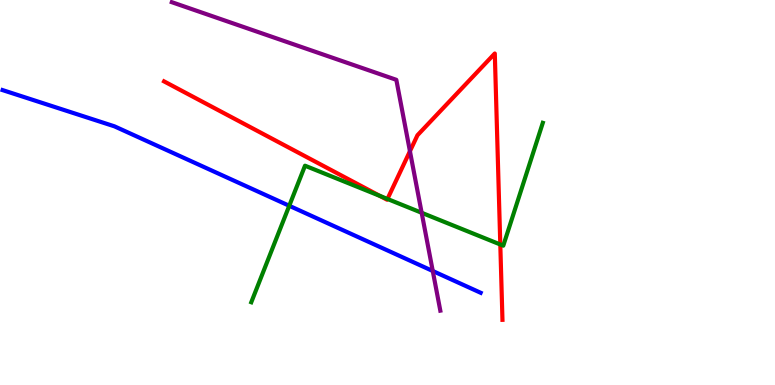[{'lines': ['blue', 'red'], 'intersections': []}, {'lines': ['green', 'red'], 'intersections': [{'x': 4.9, 'y': 4.91}, {'x': 5.0, 'y': 4.83}, {'x': 6.46, 'y': 3.65}]}, {'lines': ['purple', 'red'], 'intersections': [{'x': 5.29, 'y': 6.07}]}, {'lines': ['blue', 'green'], 'intersections': [{'x': 3.73, 'y': 4.66}]}, {'lines': ['blue', 'purple'], 'intersections': [{'x': 5.58, 'y': 2.96}]}, {'lines': ['green', 'purple'], 'intersections': [{'x': 5.44, 'y': 4.47}]}]